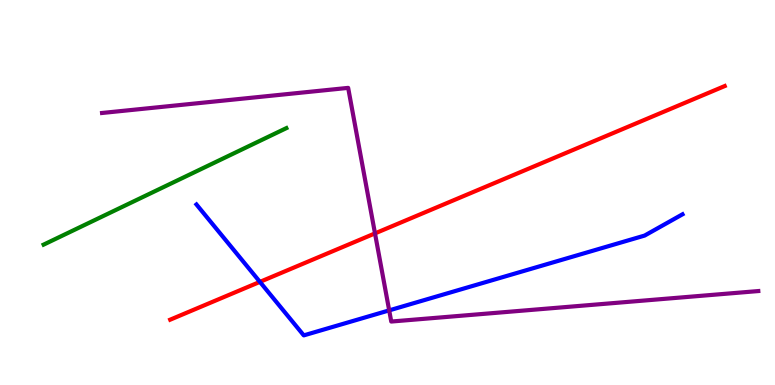[{'lines': ['blue', 'red'], 'intersections': [{'x': 3.35, 'y': 2.68}]}, {'lines': ['green', 'red'], 'intersections': []}, {'lines': ['purple', 'red'], 'intersections': [{'x': 4.84, 'y': 3.94}]}, {'lines': ['blue', 'green'], 'intersections': []}, {'lines': ['blue', 'purple'], 'intersections': [{'x': 5.02, 'y': 1.94}]}, {'lines': ['green', 'purple'], 'intersections': []}]